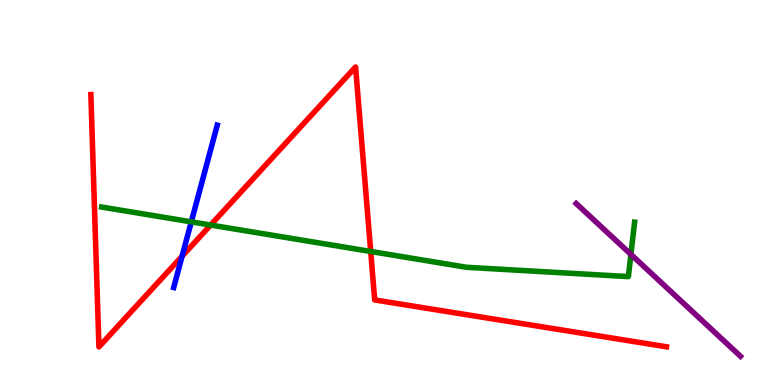[{'lines': ['blue', 'red'], 'intersections': [{'x': 2.35, 'y': 3.35}]}, {'lines': ['green', 'red'], 'intersections': [{'x': 2.72, 'y': 4.15}, {'x': 4.78, 'y': 3.47}]}, {'lines': ['purple', 'red'], 'intersections': []}, {'lines': ['blue', 'green'], 'intersections': [{'x': 2.47, 'y': 4.24}]}, {'lines': ['blue', 'purple'], 'intersections': []}, {'lines': ['green', 'purple'], 'intersections': [{'x': 8.14, 'y': 3.39}]}]